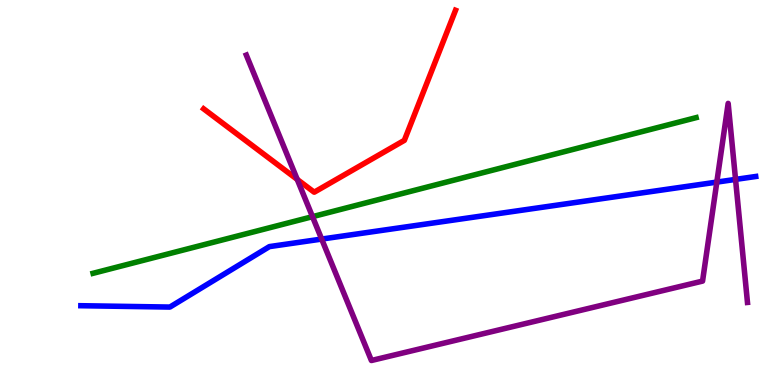[{'lines': ['blue', 'red'], 'intersections': []}, {'lines': ['green', 'red'], 'intersections': []}, {'lines': ['purple', 'red'], 'intersections': [{'x': 3.84, 'y': 5.34}]}, {'lines': ['blue', 'green'], 'intersections': []}, {'lines': ['blue', 'purple'], 'intersections': [{'x': 4.15, 'y': 3.79}, {'x': 9.25, 'y': 5.27}, {'x': 9.49, 'y': 5.34}]}, {'lines': ['green', 'purple'], 'intersections': [{'x': 4.03, 'y': 4.37}]}]